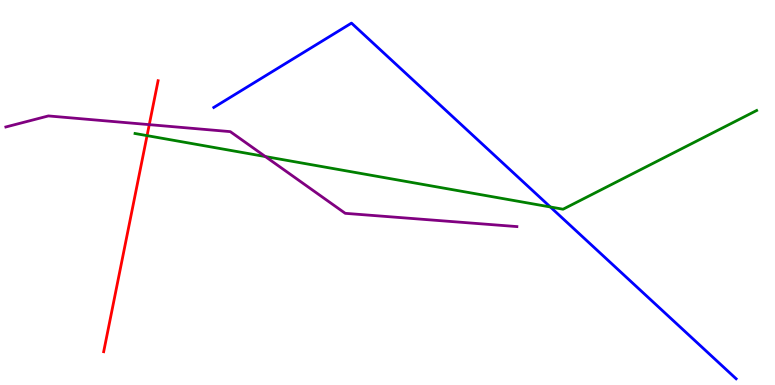[{'lines': ['blue', 'red'], 'intersections': []}, {'lines': ['green', 'red'], 'intersections': [{'x': 1.9, 'y': 6.48}]}, {'lines': ['purple', 'red'], 'intersections': [{'x': 1.93, 'y': 6.76}]}, {'lines': ['blue', 'green'], 'intersections': [{'x': 7.1, 'y': 4.62}]}, {'lines': ['blue', 'purple'], 'intersections': []}, {'lines': ['green', 'purple'], 'intersections': [{'x': 3.42, 'y': 5.93}]}]